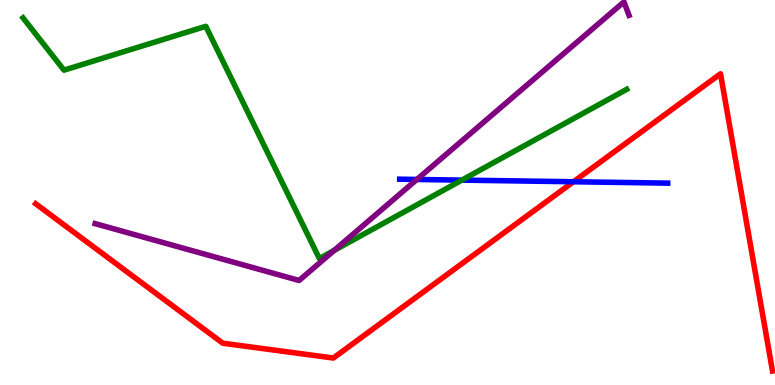[{'lines': ['blue', 'red'], 'intersections': [{'x': 7.4, 'y': 5.28}]}, {'lines': ['green', 'red'], 'intersections': []}, {'lines': ['purple', 'red'], 'intersections': []}, {'lines': ['blue', 'green'], 'intersections': [{'x': 5.96, 'y': 5.32}]}, {'lines': ['blue', 'purple'], 'intersections': [{'x': 5.38, 'y': 5.34}]}, {'lines': ['green', 'purple'], 'intersections': [{'x': 4.31, 'y': 3.49}]}]